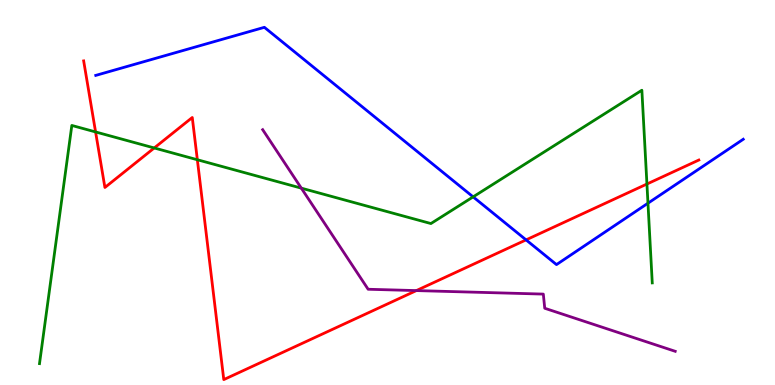[{'lines': ['blue', 'red'], 'intersections': [{'x': 6.79, 'y': 3.77}]}, {'lines': ['green', 'red'], 'intersections': [{'x': 1.23, 'y': 6.57}, {'x': 1.99, 'y': 6.16}, {'x': 2.55, 'y': 5.85}, {'x': 8.35, 'y': 5.22}]}, {'lines': ['purple', 'red'], 'intersections': [{'x': 5.37, 'y': 2.45}]}, {'lines': ['blue', 'green'], 'intersections': [{'x': 6.1, 'y': 4.89}, {'x': 8.36, 'y': 4.72}]}, {'lines': ['blue', 'purple'], 'intersections': []}, {'lines': ['green', 'purple'], 'intersections': [{'x': 3.89, 'y': 5.11}]}]